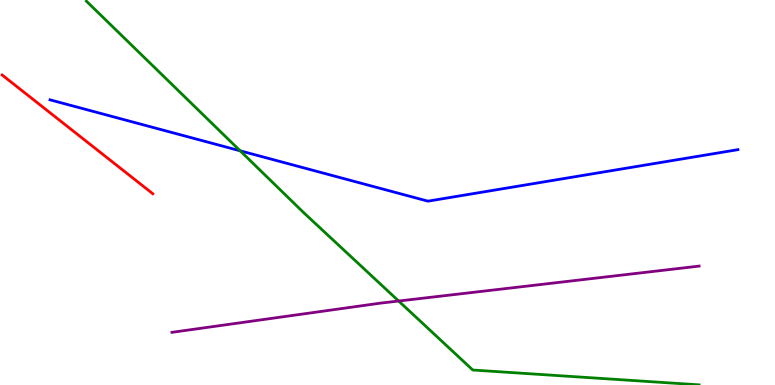[{'lines': ['blue', 'red'], 'intersections': []}, {'lines': ['green', 'red'], 'intersections': []}, {'lines': ['purple', 'red'], 'intersections': []}, {'lines': ['blue', 'green'], 'intersections': [{'x': 3.1, 'y': 6.08}]}, {'lines': ['blue', 'purple'], 'intersections': []}, {'lines': ['green', 'purple'], 'intersections': [{'x': 5.14, 'y': 2.18}]}]